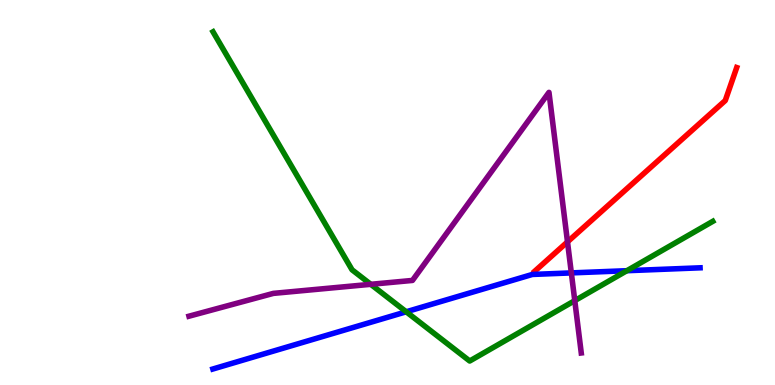[{'lines': ['blue', 'red'], 'intersections': []}, {'lines': ['green', 'red'], 'intersections': []}, {'lines': ['purple', 'red'], 'intersections': [{'x': 7.32, 'y': 3.72}]}, {'lines': ['blue', 'green'], 'intersections': [{'x': 5.24, 'y': 1.9}, {'x': 8.09, 'y': 2.97}]}, {'lines': ['blue', 'purple'], 'intersections': [{'x': 7.37, 'y': 2.91}]}, {'lines': ['green', 'purple'], 'intersections': [{'x': 4.78, 'y': 2.62}, {'x': 7.42, 'y': 2.19}]}]